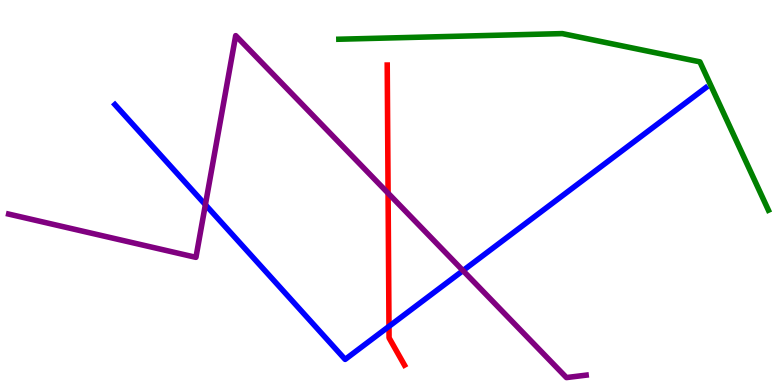[{'lines': ['blue', 'red'], 'intersections': [{'x': 5.02, 'y': 1.52}]}, {'lines': ['green', 'red'], 'intersections': []}, {'lines': ['purple', 'red'], 'intersections': [{'x': 5.01, 'y': 4.98}]}, {'lines': ['blue', 'green'], 'intersections': []}, {'lines': ['blue', 'purple'], 'intersections': [{'x': 2.65, 'y': 4.68}, {'x': 5.97, 'y': 2.97}]}, {'lines': ['green', 'purple'], 'intersections': []}]